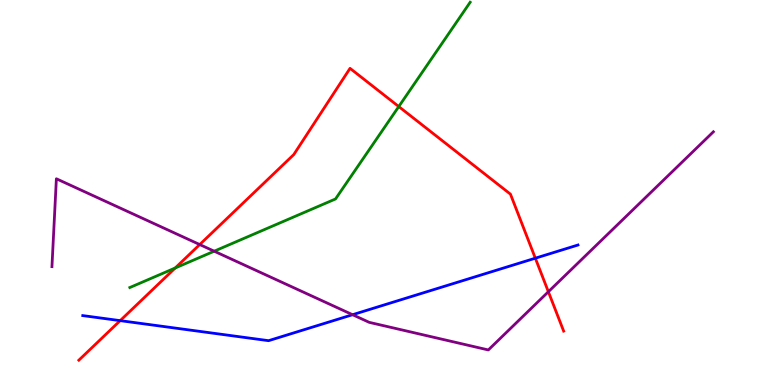[{'lines': ['blue', 'red'], 'intersections': [{'x': 1.55, 'y': 1.67}, {'x': 6.91, 'y': 3.29}]}, {'lines': ['green', 'red'], 'intersections': [{'x': 2.26, 'y': 3.04}, {'x': 5.15, 'y': 7.23}]}, {'lines': ['purple', 'red'], 'intersections': [{'x': 2.58, 'y': 3.65}, {'x': 7.08, 'y': 2.42}]}, {'lines': ['blue', 'green'], 'intersections': []}, {'lines': ['blue', 'purple'], 'intersections': [{'x': 4.55, 'y': 1.83}]}, {'lines': ['green', 'purple'], 'intersections': [{'x': 2.76, 'y': 3.48}]}]